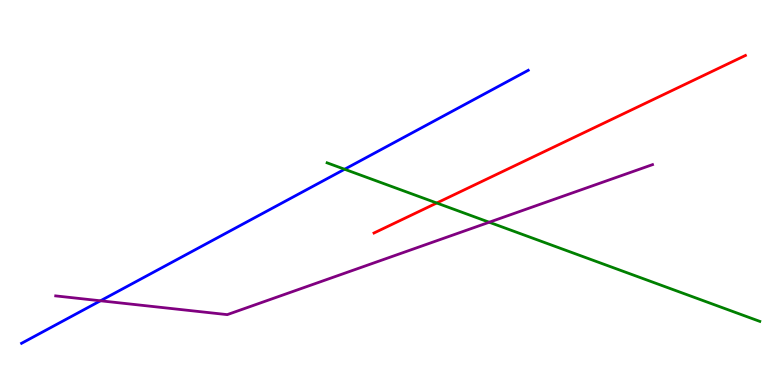[{'lines': ['blue', 'red'], 'intersections': []}, {'lines': ['green', 'red'], 'intersections': [{'x': 5.64, 'y': 4.73}]}, {'lines': ['purple', 'red'], 'intersections': []}, {'lines': ['blue', 'green'], 'intersections': [{'x': 4.45, 'y': 5.6}]}, {'lines': ['blue', 'purple'], 'intersections': [{'x': 1.3, 'y': 2.19}]}, {'lines': ['green', 'purple'], 'intersections': [{'x': 6.31, 'y': 4.23}]}]